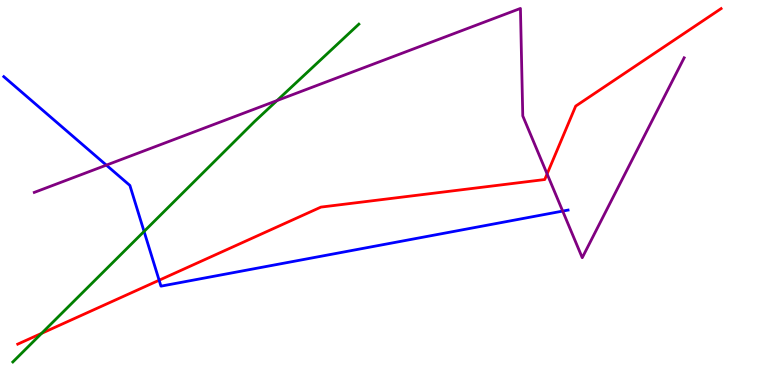[{'lines': ['blue', 'red'], 'intersections': [{'x': 2.05, 'y': 2.72}]}, {'lines': ['green', 'red'], 'intersections': [{'x': 0.537, 'y': 1.34}]}, {'lines': ['purple', 'red'], 'intersections': [{'x': 7.06, 'y': 5.48}]}, {'lines': ['blue', 'green'], 'intersections': [{'x': 1.86, 'y': 3.99}]}, {'lines': ['blue', 'purple'], 'intersections': [{'x': 1.37, 'y': 5.71}, {'x': 7.26, 'y': 4.52}]}, {'lines': ['green', 'purple'], 'intersections': [{'x': 3.57, 'y': 7.39}]}]